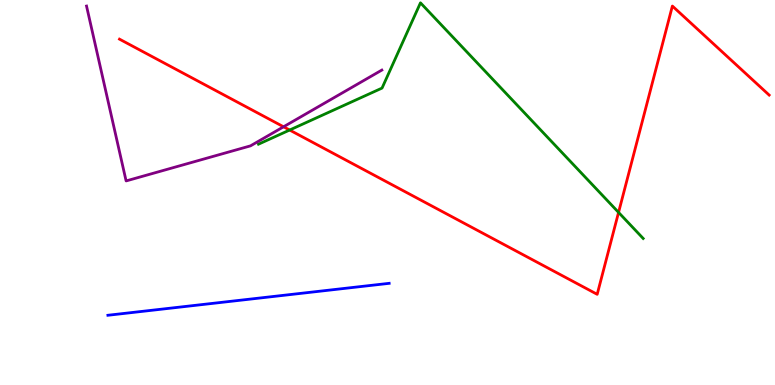[{'lines': ['blue', 'red'], 'intersections': []}, {'lines': ['green', 'red'], 'intersections': [{'x': 3.74, 'y': 6.62}, {'x': 7.98, 'y': 4.48}]}, {'lines': ['purple', 'red'], 'intersections': [{'x': 3.66, 'y': 6.71}]}, {'lines': ['blue', 'green'], 'intersections': []}, {'lines': ['blue', 'purple'], 'intersections': []}, {'lines': ['green', 'purple'], 'intersections': []}]